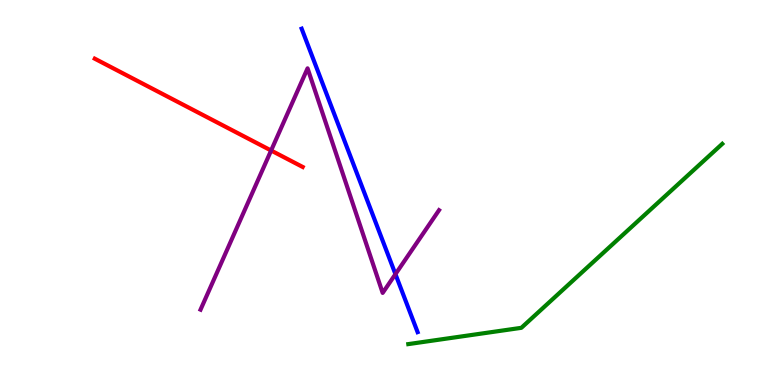[{'lines': ['blue', 'red'], 'intersections': []}, {'lines': ['green', 'red'], 'intersections': []}, {'lines': ['purple', 'red'], 'intersections': [{'x': 3.5, 'y': 6.09}]}, {'lines': ['blue', 'green'], 'intersections': []}, {'lines': ['blue', 'purple'], 'intersections': [{'x': 5.1, 'y': 2.88}]}, {'lines': ['green', 'purple'], 'intersections': []}]